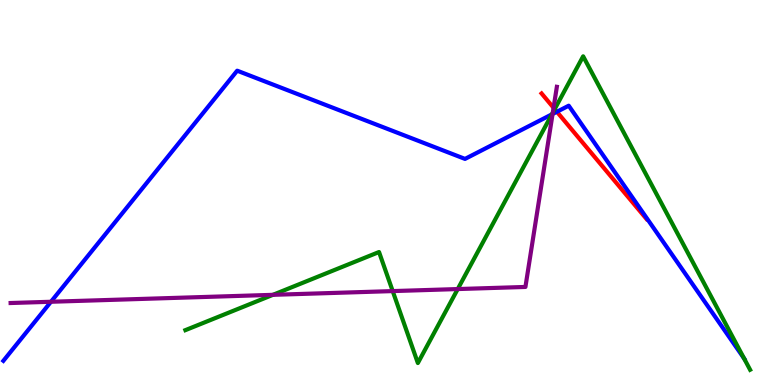[{'lines': ['blue', 'red'], 'intersections': [{'x': 7.19, 'y': 7.1}]}, {'lines': ['green', 'red'], 'intersections': [{'x': 7.16, 'y': 7.17}]}, {'lines': ['purple', 'red'], 'intersections': [{'x': 7.14, 'y': 7.2}]}, {'lines': ['blue', 'green'], 'intersections': [{'x': 7.12, 'y': 7.03}, {'x': 9.6, 'y': 0.69}]}, {'lines': ['blue', 'purple'], 'intersections': [{'x': 0.658, 'y': 2.16}, {'x': 7.13, 'y': 7.04}]}, {'lines': ['green', 'purple'], 'intersections': [{'x': 3.52, 'y': 2.34}, {'x': 5.07, 'y': 2.44}, {'x': 5.91, 'y': 2.49}, {'x': 7.13, 'y': 7.07}]}]